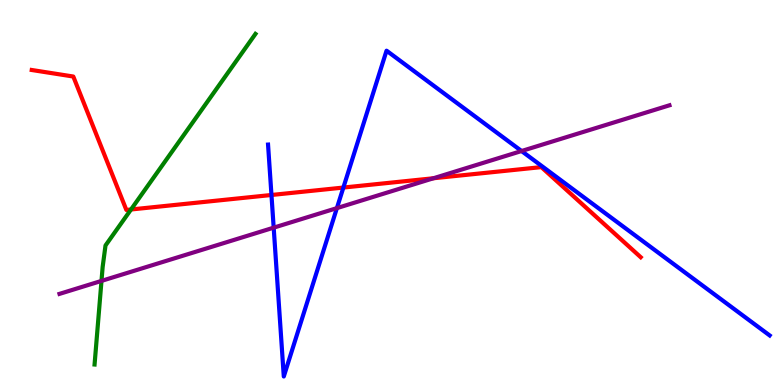[{'lines': ['blue', 'red'], 'intersections': [{'x': 3.5, 'y': 4.94}, {'x': 4.43, 'y': 5.13}]}, {'lines': ['green', 'red'], 'intersections': [{'x': 1.69, 'y': 4.56}]}, {'lines': ['purple', 'red'], 'intersections': [{'x': 5.59, 'y': 5.37}]}, {'lines': ['blue', 'green'], 'intersections': []}, {'lines': ['blue', 'purple'], 'intersections': [{'x': 3.53, 'y': 4.09}, {'x': 4.35, 'y': 4.59}, {'x': 6.73, 'y': 6.08}]}, {'lines': ['green', 'purple'], 'intersections': [{'x': 1.31, 'y': 2.7}]}]